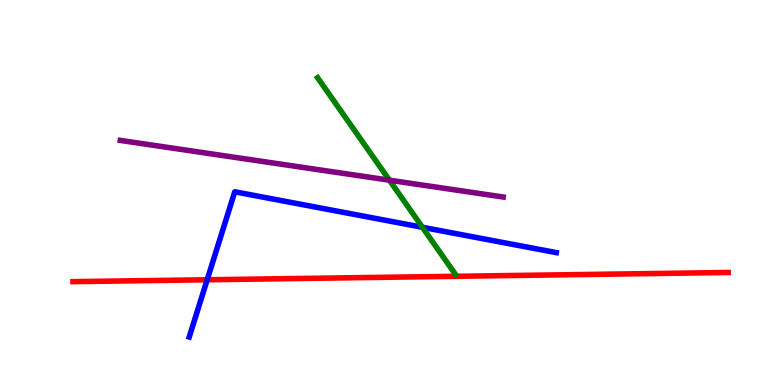[{'lines': ['blue', 'red'], 'intersections': [{'x': 2.67, 'y': 2.73}]}, {'lines': ['green', 'red'], 'intersections': []}, {'lines': ['purple', 'red'], 'intersections': []}, {'lines': ['blue', 'green'], 'intersections': [{'x': 5.45, 'y': 4.1}]}, {'lines': ['blue', 'purple'], 'intersections': []}, {'lines': ['green', 'purple'], 'intersections': [{'x': 5.02, 'y': 5.32}]}]